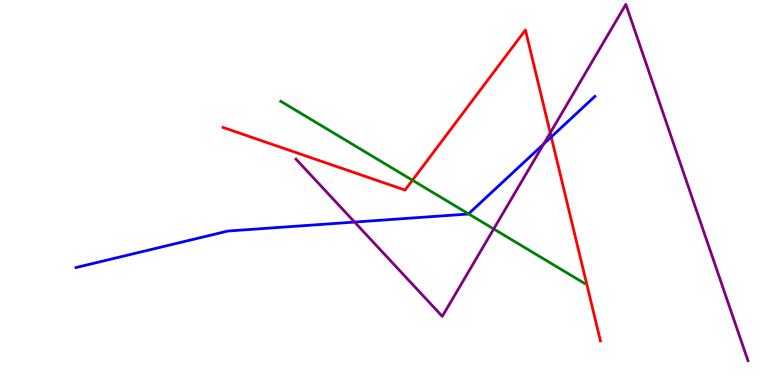[{'lines': ['blue', 'red'], 'intersections': [{'x': 7.11, 'y': 6.44}]}, {'lines': ['green', 'red'], 'intersections': [{'x': 5.32, 'y': 5.32}]}, {'lines': ['purple', 'red'], 'intersections': [{'x': 7.1, 'y': 6.55}]}, {'lines': ['blue', 'green'], 'intersections': [{'x': 6.05, 'y': 4.44}]}, {'lines': ['blue', 'purple'], 'intersections': [{'x': 4.57, 'y': 4.23}, {'x': 7.02, 'y': 6.26}]}, {'lines': ['green', 'purple'], 'intersections': [{'x': 6.37, 'y': 4.05}]}]